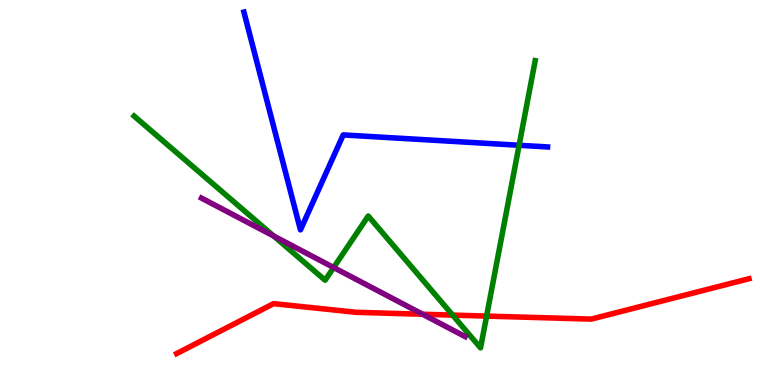[{'lines': ['blue', 'red'], 'intersections': []}, {'lines': ['green', 'red'], 'intersections': [{'x': 5.84, 'y': 1.82}, {'x': 6.28, 'y': 1.79}]}, {'lines': ['purple', 'red'], 'intersections': [{'x': 5.45, 'y': 1.84}]}, {'lines': ['blue', 'green'], 'intersections': [{'x': 6.7, 'y': 6.23}]}, {'lines': ['blue', 'purple'], 'intersections': []}, {'lines': ['green', 'purple'], 'intersections': [{'x': 3.53, 'y': 3.87}, {'x': 4.31, 'y': 3.05}]}]